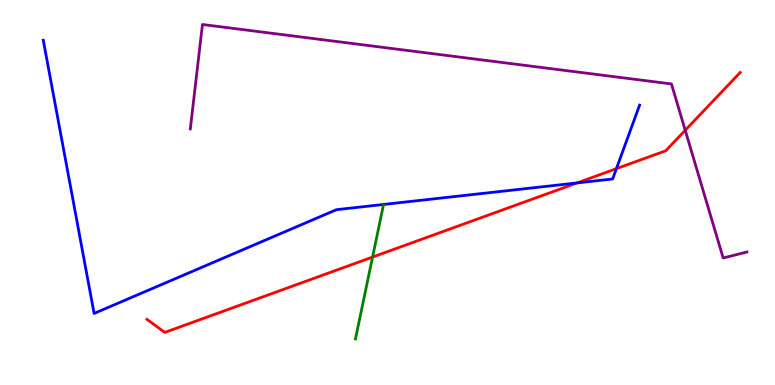[{'lines': ['blue', 'red'], 'intersections': [{'x': 7.45, 'y': 5.25}, {'x': 7.95, 'y': 5.62}]}, {'lines': ['green', 'red'], 'intersections': [{'x': 4.81, 'y': 3.32}]}, {'lines': ['purple', 'red'], 'intersections': [{'x': 8.84, 'y': 6.62}]}, {'lines': ['blue', 'green'], 'intersections': []}, {'lines': ['blue', 'purple'], 'intersections': []}, {'lines': ['green', 'purple'], 'intersections': []}]